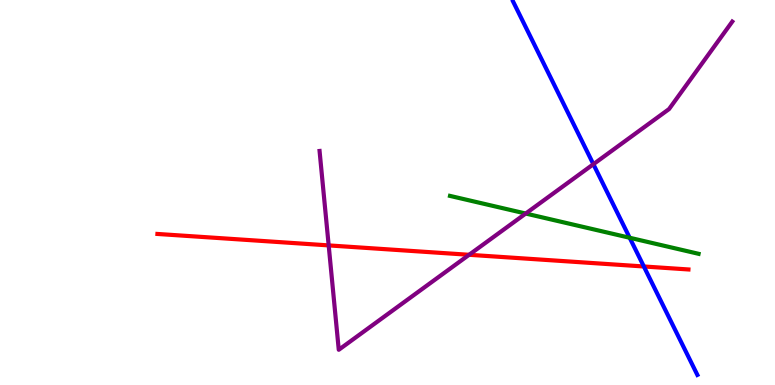[{'lines': ['blue', 'red'], 'intersections': [{'x': 8.31, 'y': 3.08}]}, {'lines': ['green', 'red'], 'intersections': []}, {'lines': ['purple', 'red'], 'intersections': [{'x': 4.24, 'y': 3.63}, {'x': 6.05, 'y': 3.38}]}, {'lines': ['blue', 'green'], 'intersections': [{'x': 8.12, 'y': 3.82}]}, {'lines': ['blue', 'purple'], 'intersections': [{'x': 7.66, 'y': 5.73}]}, {'lines': ['green', 'purple'], 'intersections': [{'x': 6.78, 'y': 4.45}]}]